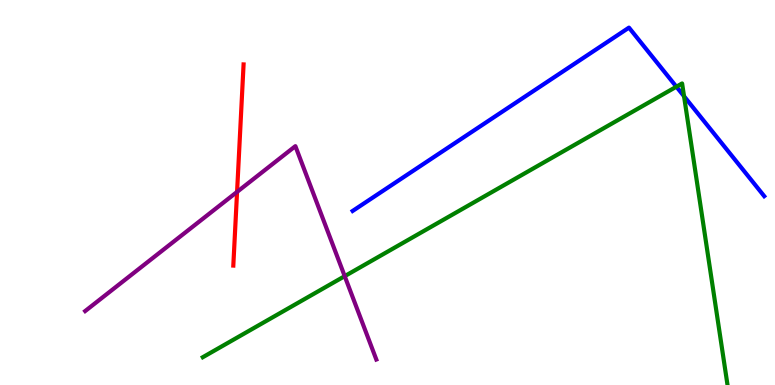[{'lines': ['blue', 'red'], 'intersections': []}, {'lines': ['green', 'red'], 'intersections': []}, {'lines': ['purple', 'red'], 'intersections': [{'x': 3.06, 'y': 5.02}]}, {'lines': ['blue', 'green'], 'intersections': [{'x': 8.73, 'y': 7.75}, {'x': 8.83, 'y': 7.5}]}, {'lines': ['blue', 'purple'], 'intersections': []}, {'lines': ['green', 'purple'], 'intersections': [{'x': 4.45, 'y': 2.83}]}]